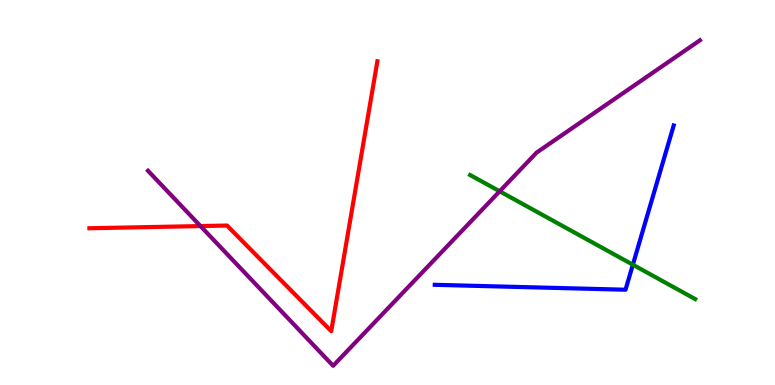[{'lines': ['blue', 'red'], 'intersections': []}, {'lines': ['green', 'red'], 'intersections': []}, {'lines': ['purple', 'red'], 'intersections': [{'x': 2.59, 'y': 4.13}]}, {'lines': ['blue', 'green'], 'intersections': [{'x': 8.17, 'y': 3.12}]}, {'lines': ['blue', 'purple'], 'intersections': []}, {'lines': ['green', 'purple'], 'intersections': [{'x': 6.45, 'y': 5.03}]}]